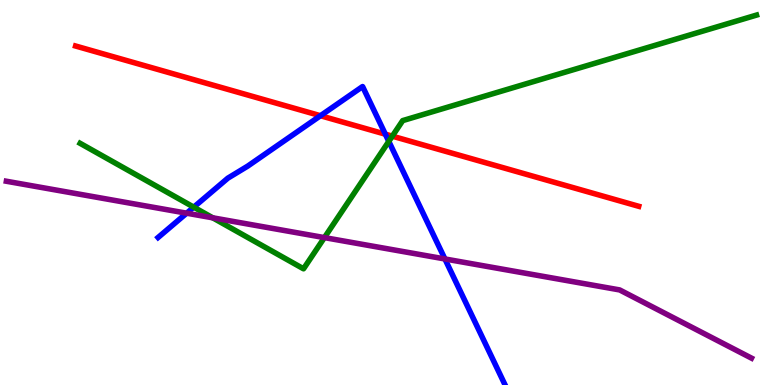[{'lines': ['blue', 'red'], 'intersections': [{'x': 4.14, 'y': 6.99}, {'x': 4.97, 'y': 6.51}]}, {'lines': ['green', 'red'], 'intersections': [{'x': 5.06, 'y': 6.46}]}, {'lines': ['purple', 'red'], 'intersections': []}, {'lines': ['blue', 'green'], 'intersections': [{'x': 2.5, 'y': 4.62}, {'x': 5.02, 'y': 6.33}]}, {'lines': ['blue', 'purple'], 'intersections': [{'x': 2.41, 'y': 4.46}, {'x': 5.74, 'y': 3.27}]}, {'lines': ['green', 'purple'], 'intersections': [{'x': 2.75, 'y': 4.34}, {'x': 4.19, 'y': 3.83}]}]